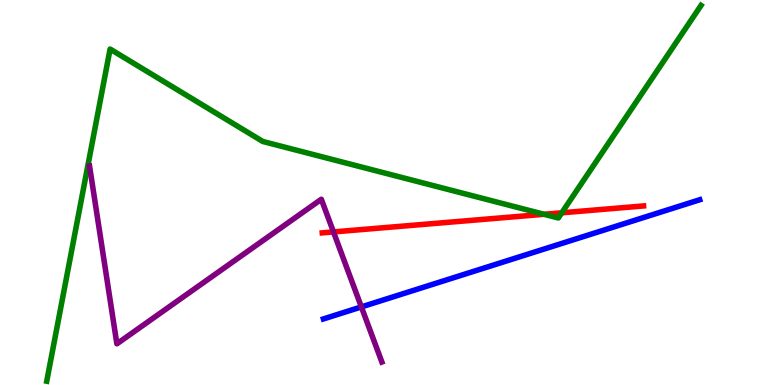[{'lines': ['blue', 'red'], 'intersections': []}, {'lines': ['green', 'red'], 'intersections': [{'x': 7.02, 'y': 4.43}, {'x': 7.25, 'y': 4.47}]}, {'lines': ['purple', 'red'], 'intersections': [{'x': 4.3, 'y': 3.98}]}, {'lines': ['blue', 'green'], 'intersections': []}, {'lines': ['blue', 'purple'], 'intersections': [{'x': 4.66, 'y': 2.03}]}, {'lines': ['green', 'purple'], 'intersections': []}]